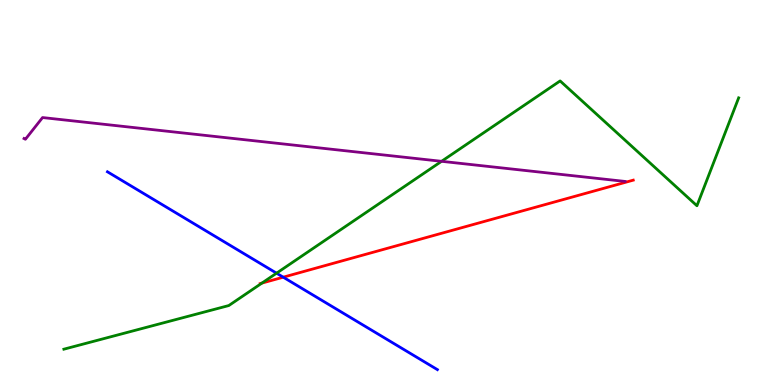[{'lines': ['blue', 'red'], 'intersections': [{'x': 3.65, 'y': 2.8}]}, {'lines': ['green', 'red'], 'intersections': [{'x': 3.38, 'y': 2.65}]}, {'lines': ['purple', 'red'], 'intersections': []}, {'lines': ['blue', 'green'], 'intersections': [{'x': 3.57, 'y': 2.9}]}, {'lines': ['blue', 'purple'], 'intersections': []}, {'lines': ['green', 'purple'], 'intersections': [{'x': 5.7, 'y': 5.81}]}]